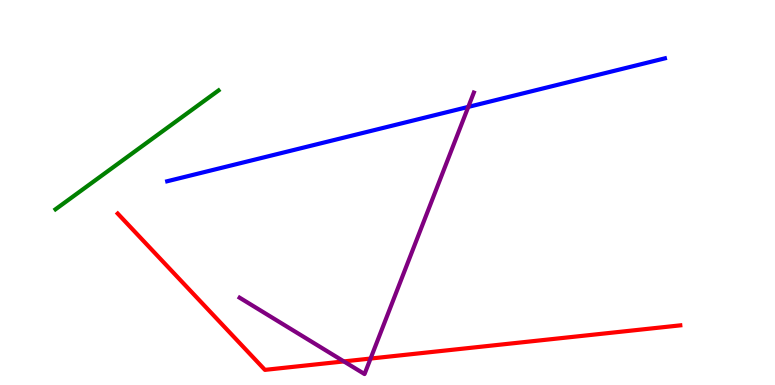[{'lines': ['blue', 'red'], 'intersections': []}, {'lines': ['green', 'red'], 'intersections': []}, {'lines': ['purple', 'red'], 'intersections': [{'x': 4.44, 'y': 0.613}, {'x': 4.78, 'y': 0.687}]}, {'lines': ['blue', 'green'], 'intersections': []}, {'lines': ['blue', 'purple'], 'intersections': [{'x': 6.04, 'y': 7.22}]}, {'lines': ['green', 'purple'], 'intersections': []}]